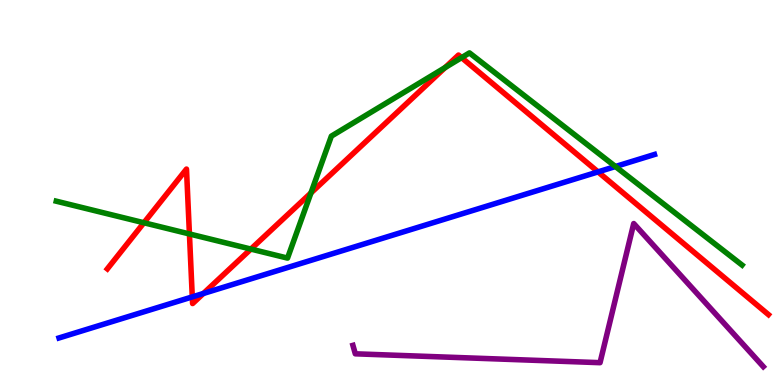[{'lines': ['blue', 'red'], 'intersections': [{'x': 2.48, 'y': 2.29}, {'x': 2.62, 'y': 2.38}, {'x': 7.72, 'y': 5.54}]}, {'lines': ['green', 'red'], 'intersections': [{'x': 1.86, 'y': 4.21}, {'x': 2.44, 'y': 3.92}, {'x': 3.24, 'y': 3.53}, {'x': 4.01, 'y': 4.99}, {'x': 5.74, 'y': 8.24}, {'x': 5.96, 'y': 8.5}]}, {'lines': ['purple', 'red'], 'intersections': []}, {'lines': ['blue', 'green'], 'intersections': [{'x': 7.94, 'y': 5.67}]}, {'lines': ['blue', 'purple'], 'intersections': []}, {'lines': ['green', 'purple'], 'intersections': []}]